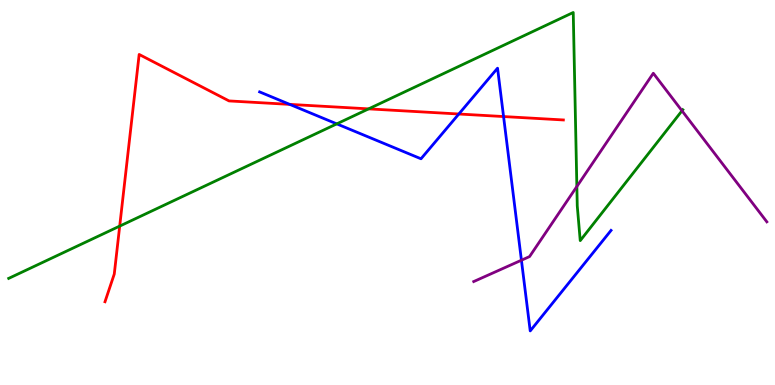[{'lines': ['blue', 'red'], 'intersections': [{'x': 3.74, 'y': 7.29}, {'x': 5.92, 'y': 7.04}, {'x': 6.5, 'y': 6.97}]}, {'lines': ['green', 'red'], 'intersections': [{'x': 1.54, 'y': 4.13}, {'x': 4.76, 'y': 7.17}]}, {'lines': ['purple', 'red'], 'intersections': []}, {'lines': ['blue', 'green'], 'intersections': [{'x': 4.35, 'y': 6.78}]}, {'lines': ['blue', 'purple'], 'intersections': [{'x': 6.73, 'y': 3.24}]}, {'lines': ['green', 'purple'], 'intersections': [{'x': 7.44, 'y': 5.16}, {'x': 8.8, 'y': 7.12}]}]